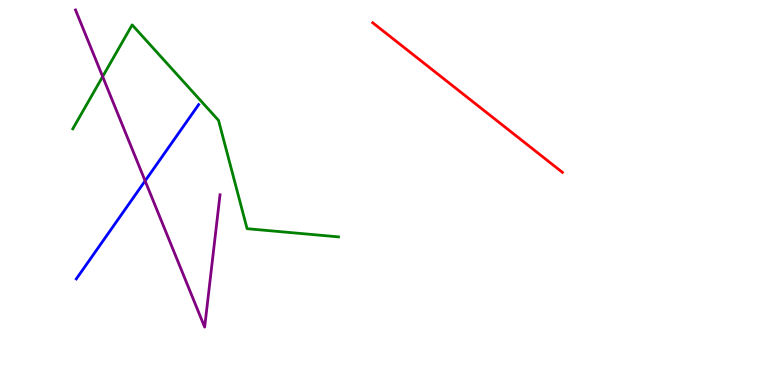[{'lines': ['blue', 'red'], 'intersections': []}, {'lines': ['green', 'red'], 'intersections': []}, {'lines': ['purple', 'red'], 'intersections': []}, {'lines': ['blue', 'green'], 'intersections': []}, {'lines': ['blue', 'purple'], 'intersections': [{'x': 1.87, 'y': 5.3}]}, {'lines': ['green', 'purple'], 'intersections': [{'x': 1.32, 'y': 8.01}]}]